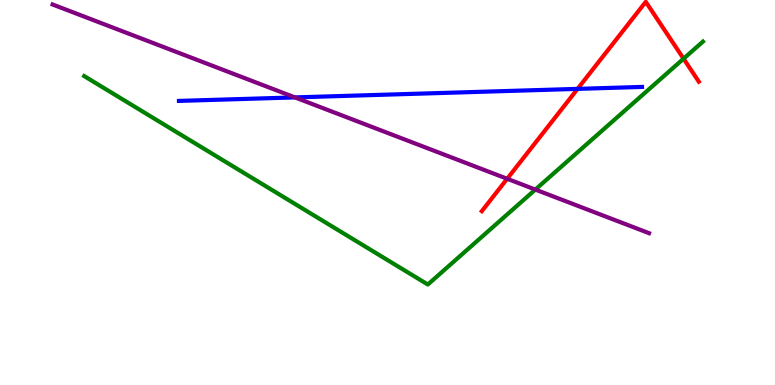[{'lines': ['blue', 'red'], 'intersections': [{'x': 7.45, 'y': 7.69}]}, {'lines': ['green', 'red'], 'intersections': [{'x': 8.82, 'y': 8.48}]}, {'lines': ['purple', 'red'], 'intersections': [{'x': 6.54, 'y': 5.36}]}, {'lines': ['blue', 'green'], 'intersections': []}, {'lines': ['blue', 'purple'], 'intersections': [{'x': 3.81, 'y': 7.47}]}, {'lines': ['green', 'purple'], 'intersections': [{'x': 6.91, 'y': 5.08}]}]